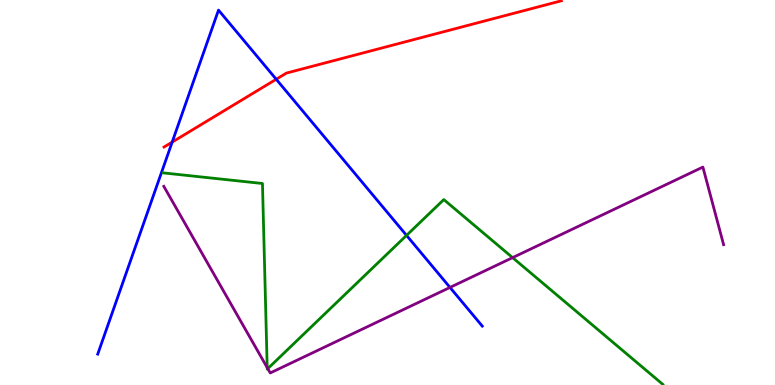[{'lines': ['blue', 'red'], 'intersections': [{'x': 2.22, 'y': 6.31}, {'x': 3.56, 'y': 7.94}]}, {'lines': ['green', 'red'], 'intersections': []}, {'lines': ['purple', 'red'], 'intersections': []}, {'lines': ['blue', 'green'], 'intersections': [{'x': 5.25, 'y': 3.89}]}, {'lines': ['blue', 'purple'], 'intersections': [{'x': 5.81, 'y': 2.53}]}, {'lines': ['green', 'purple'], 'intersections': [{'x': 3.45, 'y': 0.452}, {'x': 3.46, 'y': 0.425}, {'x': 6.61, 'y': 3.31}]}]